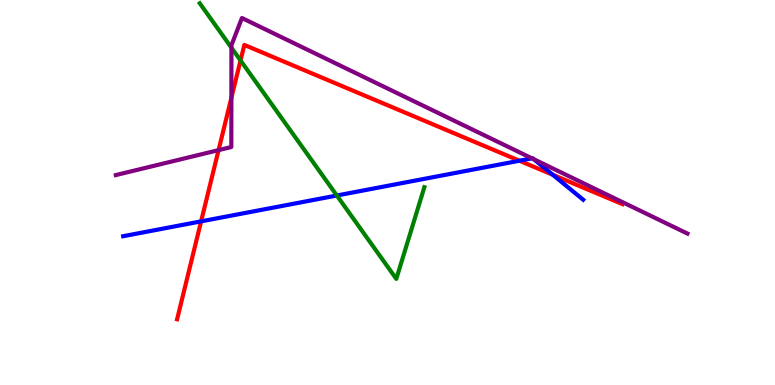[{'lines': ['blue', 'red'], 'intersections': [{'x': 2.59, 'y': 4.25}, {'x': 6.7, 'y': 5.83}, {'x': 7.13, 'y': 5.46}]}, {'lines': ['green', 'red'], 'intersections': [{'x': 3.1, 'y': 8.43}]}, {'lines': ['purple', 'red'], 'intersections': [{'x': 2.82, 'y': 6.1}, {'x': 2.99, 'y': 7.46}]}, {'lines': ['blue', 'green'], 'intersections': [{'x': 4.35, 'y': 4.92}]}, {'lines': ['blue', 'purple'], 'intersections': [{'x': 6.86, 'y': 5.89}, {'x': 6.89, 'y': 5.86}]}, {'lines': ['green', 'purple'], 'intersections': [{'x': 2.99, 'y': 8.76}]}]